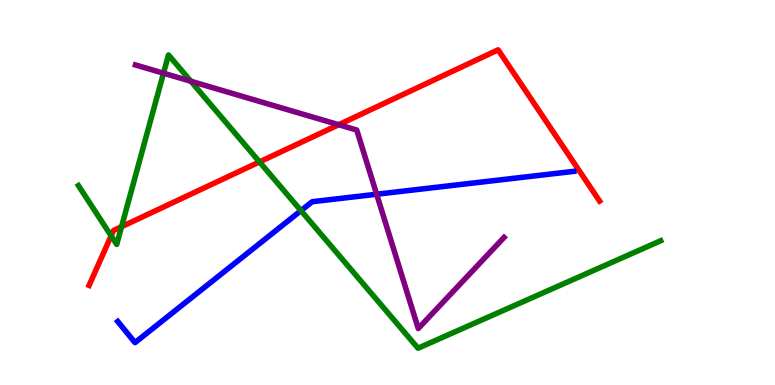[{'lines': ['blue', 'red'], 'intersections': []}, {'lines': ['green', 'red'], 'intersections': [{'x': 1.43, 'y': 3.87}, {'x': 1.57, 'y': 4.11}, {'x': 3.35, 'y': 5.79}]}, {'lines': ['purple', 'red'], 'intersections': [{'x': 4.37, 'y': 6.76}]}, {'lines': ['blue', 'green'], 'intersections': [{'x': 3.88, 'y': 4.53}]}, {'lines': ['blue', 'purple'], 'intersections': [{'x': 4.86, 'y': 4.96}]}, {'lines': ['green', 'purple'], 'intersections': [{'x': 2.11, 'y': 8.1}, {'x': 2.46, 'y': 7.89}]}]